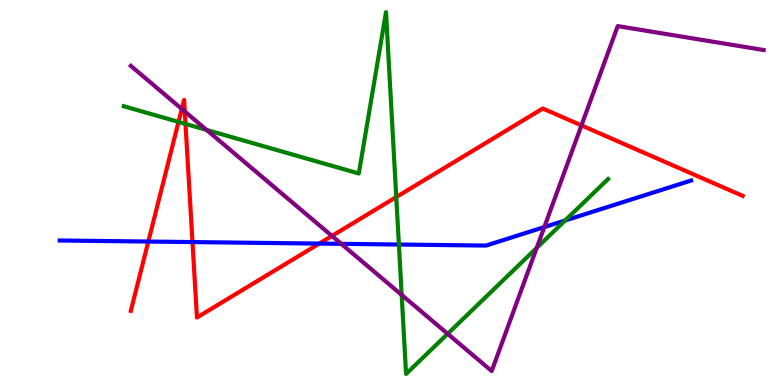[{'lines': ['blue', 'red'], 'intersections': [{'x': 1.91, 'y': 3.73}, {'x': 2.48, 'y': 3.71}, {'x': 4.12, 'y': 3.67}]}, {'lines': ['green', 'red'], 'intersections': [{'x': 2.3, 'y': 6.83}, {'x': 2.39, 'y': 6.78}, {'x': 5.11, 'y': 4.88}]}, {'lines': ['purple', 'red'], 'intersections': [{'x': 2.35, 'y': 7.17}, {'x': 2.38, 'y': 7.1}, {'x': 4.28, 'y': 3.87}, {'x': 7.5, 'y': 6.74}]}, {'lines': ['blue', 'green'], 'intersections': [{'x': 5.15, 'y': 3.65}, {'x': 7.29, 'y': 4.27}]}, {'lines': ['blue', 'purple'], 'intersections': [{'x': 4.4, 'y': 3.67}, {'x': 7.02, 'y': 4.1}]}, {'lines': ['green', 'purple'], 'intersections': [{'x': 2.67, 'y': 6.62}, {'x': 5.18, 'y': 2.34}, {'x': 5.78, 'y': 1.33}, {'x': 6.93, 'y': 3.56}]}]